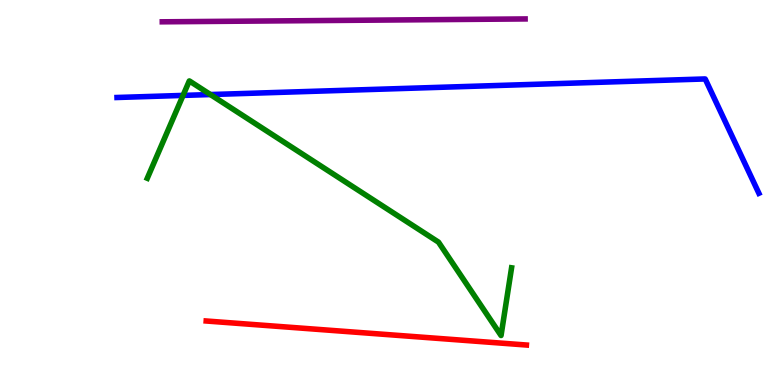[{'lines': ['blue', 'red'], 'intersections': []}, {'lines': ['green', 'red'], 'intersections': []}, {'lines': ['purple', 'red'], 'intersections': []}, {'lines': ['blue', 'green'], 'intersections': [{'x': 2.36, 'y': 7.52}, {'x': 2.72, 'y': 7.54}]}, {'lines': ['blue', 'purple'], 'intersections': []}, {'lines': ['green', 'purple'], 'intersections': []}]